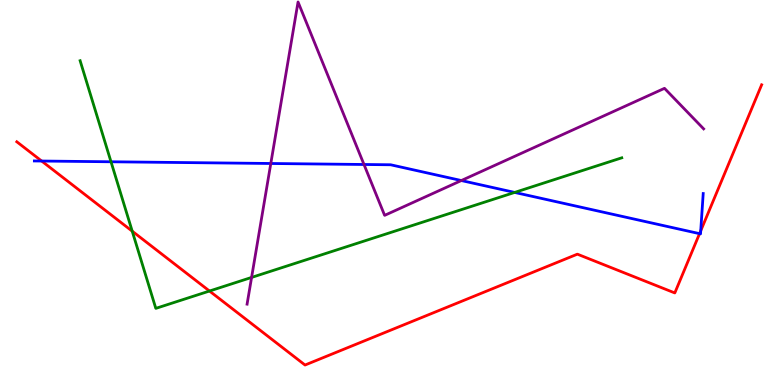[{'lines': ['blue', 'red'], 'intersections': [{'x': 0.538, 'y': 5.82}, {'x': 9.03, 'y': 3.93}, {'x': 9.04, 'y': 4.0}]}, {'lines': ['green', 'red'], 'intersections': [{'x': 1.71, 'y': 4.0}, {'x': 2.7, 'y': 2.44}]}, {'lines': ['purple', 'red'], 'intersections': []}, {'lines': ['blue', 'green'], 'intersections': [{'x': 1.43, 'y': 5.8}, {'x': 6.64, 'y': 5.0}]}, {'lines': ['blue', 'purple'], 'intersections': [{'x': 3.49, 'y': 5.75}, {'x': 4.7, 'y': 5.73}, {'x': 5.95, 'y': 5.31}]}, {'lines': ['green', 'purple'], 'intersections': [{'x': 3.25, 'y': 2.79}]}]